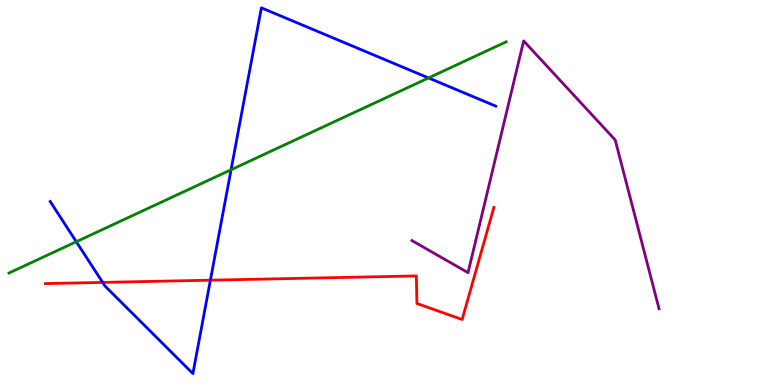[{'lines': ['blue', 'red'], 'intersections': [{'x': 1.32, 'y': 2.66}, {'x': 2.71, 'y': 2.72}]}, {'lines': ['green', 'red'], 'intersections': []}, {'lines': ['purple', 'red'], 'intersections': []}, {'lines': ['blue', 'green'], 'intersections': [{'x': 0.984, 'y': 3.72}, {'x': 2.98, 'y': 5.59}, {'x': 5.53, 'y': 7.98}]}, {'lines': ['blue', 'purple'], 'intersections': []}, {'lines': ['green', 'purple'], 'intersections': []}]